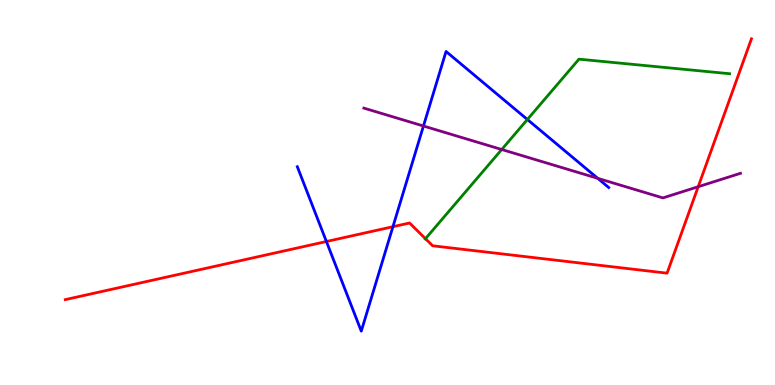[{'lines': ['blue', 'red'], 'intersections': [{'x': 4.21, 'y': 3.73}, {'x': 5.07, 'y': 4.11}]}, {'lines': ['green', 'red'], 'intersections': [{'x': 5.49, 'y': 3.8}]}, {'lines': ['purple', 'red'], 'intersections': [{'x': 9.01, 'y': 5.15}]}, {'lines': ['blue', 'green'], 'intersections': [{'x': 6.8, 'y': 6.9}]}, {'lines': ['blue', 'purple'], 'intersections': [{'x': 5.46, 'y': 6.73}, {'x': 7.71, 'y': 5.37}]}, {'lines': ['green', 'purple'], 'intersections': [{'x': 6.47, 'y': 6.12}]}]